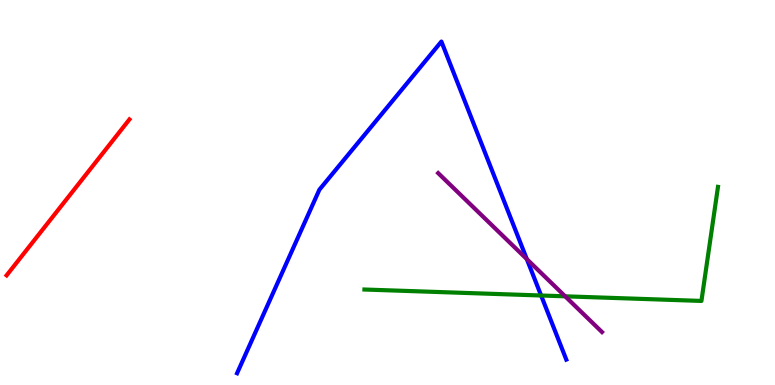[{'lines': ['blue', 'red'], 'intersections': []}, {'lines': ['green', 'red'], 'intersections': []}, {'lines': ['purple', 'red'], 'intersections': []}, {'lines': ['blue', 'green'], 'intersections': [{'x': 6.98, 'y': 2.32}]}, {'lines': ['blue', 'purple'], 'intersections': [{'x': 6.8, 'y': 3.27}]}, {'lines': ['green', 'purple'], 'intersections': [{'x': 7.29, 'y': 2.3}]}]